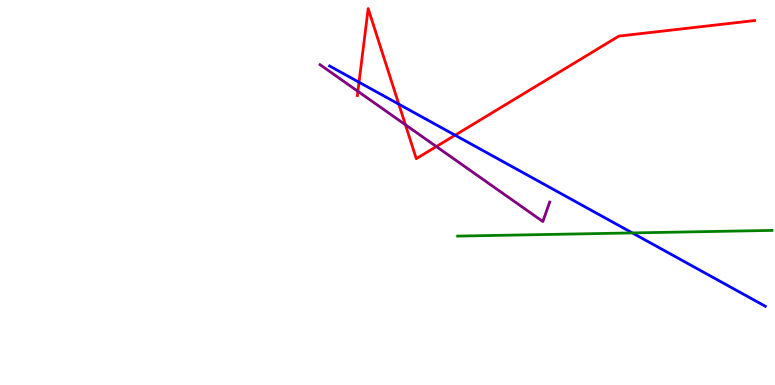[{'lines': ['blue', 'red'], 'intersections': [{'x': 4.63, 'y': 7.86}, {'x': 5.15, 'y': 7.29}, {'x': 5.87, 'y': 6.49}]}, {'lines': ['green', 'red'], 'intersections': []}, {'lines': ['purple', 'red'], 'intersections': [{'x': 4.62, 'y': 7.63}, {'x': 5.23, 'y': 6.76}, {'x': 5.63, 'y': 6.19}]}, {'lines': ['blue', 'green'], 'intersections': [{'x': 8.16, 'y': 3.95}]}, {'lines': ['blue', 'purple'], 'intersections': []}, {'lines': ['green', 'purple'], 'intersections': []}]